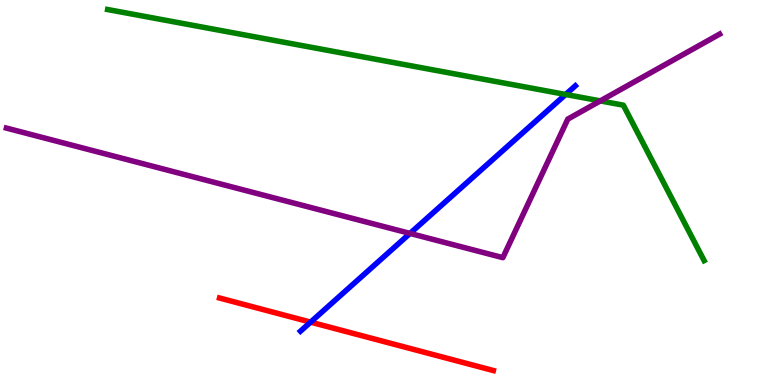[{'lines': ['blue', 'red'], 'intersections': [{'x': 4.01, 'y': 1.63}]}, {'lines': ['green', 'red'], 'intersections': []}, {'lines': ['purple', 'red'], 'intersections': []}, {'lines': ['blue', 'green'], 'intersections': [{'x': 7.3, 'y': 7.55}]}, {'lines': ['blue', 'purple'], 'intersections': [{'x': 5.29, 'y': 3.94}]}, {'lines': ['green', 'purple'], 'intersections': [{'x': 7.75, 'y': 7.38}]}]